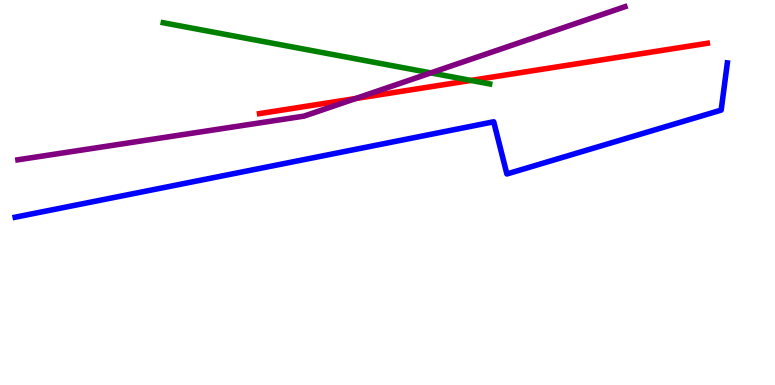[{'lines': ['blue', 'red'], 'intersections': []}, {'lines': ['green', 'red'], 'intersections': [{'x': 6.08, 'y': 7.91}]}, {'lines': ['purple', 'red'], 'intersections': [{'x': 4.59, 'y': 7.44}]}, {'lines': ['blue', 'green'], 'intersections': []}, {'lines': ['blue', 'purple'], 'intersections': []}, {'lines': ['green', 'purple'], 'intersections': [{'x': 5.56, 'y': 8.11}]}]